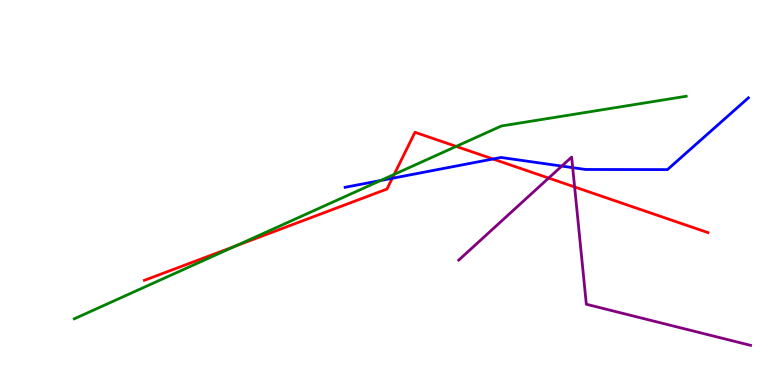[{'lines': ['blue', 'red'], 'intersections': [{'x': 5.06, 'y': 5.37}, {'x': 6.36, 'y': 5.87}]}, {'lines': ['green', 'red'], 'intersections': [{'x': 3.03, 'y': 3.61}, {'x': 5.09, 'y': 5.47}, {'x': 5.89, 'y': 6.2}]}, {'lines': ['purple', 'red'], 'intersections': [{'x': 7.08, 'y': 5.38}, {'x': 7.41, 'y': 5.14}]}, {'lines': ['blue', 'green'], 'intersections': [{'x': 4.91, 'y': 5.31}]}, {'lines': ['blue', 'purple'], 'intersections': [{'x': 7.25, 'y': 5.69}, {'x': 7.39, 'y': 5.65}]}, {'lines': ['green', 'purple'], 'intersections': []}]